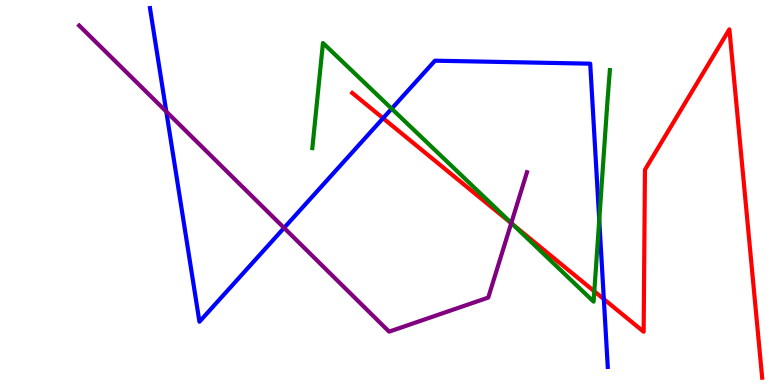[{'lines': ['blue', 'red'], 'intersections': [{'x': 4.94, 'y': 6.93}, {'x': 7.79, 'y': 2.23}]}, {'lines': ['green', 'red'], 'intersections': [{'x': 6.62, 'y': 4.16}, {'x': 7.67, 'y': 2.43}]}, {'lines': ['purple', 'red'], 'intersections': [{'x': 6.6, 'y': 4.2}]}, {'lines': ['blue', 'green'], 'intersections': [{'x': 5.05, 'y': 7.18}, {'x': 7.73, 'y': 4.29}]}, {'lines': ['blue', 'purple'], 'intersections': [{'x': 2.15, 'y': 7.1}, {'x': 3.67, 'y': 4.08}]}, {'lines': ['green', 'purple'], 'intersections': [{'x': 6.6, 'y': 4.21}]}]